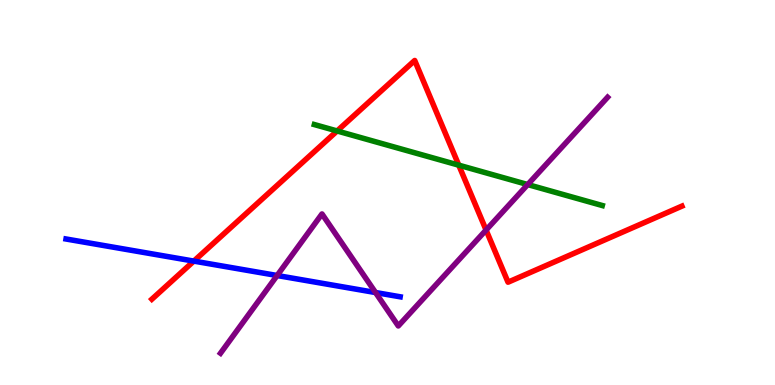[{'lines': ['blue', 'red'], 'intersections': [{'x': 2.5, 'y': 3.22}]}, {'lines': ['green', 'red'], 'intersections': [{'x': 4.35, 'y': 6.6}, {'x': 5.92, 'y': 5.71}]}, {'lines': ['purple', 'red'], 'intersections': [{'x': 6.27, 'y': 4.02}]}, {'lines': ['blue', 'green'], 'intersections': []}, {'lines': ['blue', 'purple'], 'intersections': [{'x': 3.58, 'y': 2.84}, {'x': 4.85, 'y': 2.4}]}, {'lines': ['green', 'purple'], 'intersections': [{'x': 6.81, 'y': 5.21}]}]